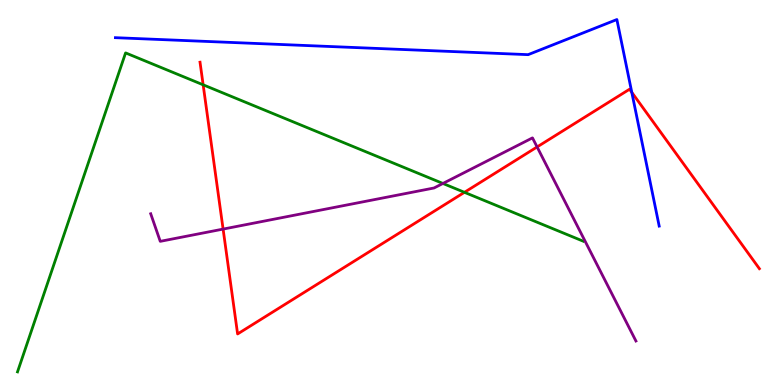[{'lines': ['blue', 'red'], 'intersections': [{'x': 8.15, 'y': 7.6}]}, {'lines': ['green', 'red'], 'intersections': [{'x': 2.62, 'y': 7.8}, {'x': 5.99, 'y': 5.0}]}, {'lines': ['purple', 'red'], 'intersections': [{'x': 2.88, 'y': 4.05}, {'x': 6.93, 'y': 6.18}]}, {'lines': ['blue', 'green'], 'intersections': []}, {'lines': ['blue', 'purple'], 'intersections': []}, {'lines': ['green', 'purple'], 'intersections': [{'x': 5.72, 'y': 5.23}]}]